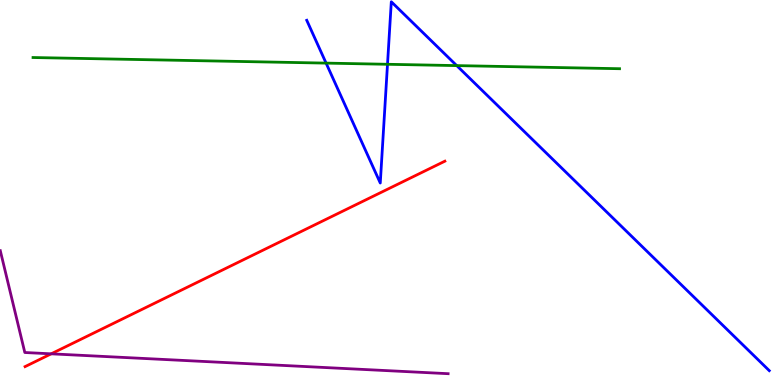[{'lines': ['blue', 'red'], 'intersections': []}, {'lines': ['green', 'red'], 'intersections': []}, {'lines': ['purple', 'red'], 'intersections': [{'x': 0.661, 'y': 0.81}]}, {'lines': ['blue', 'green'], 'intersections': [{'x': 4.21, 'y': 8.36}, {'x': 5.0, 'y': 8.33}, {'x': 5.89, 'y': 8.3}]}, {'lines': ['blue', 'purple'], 'intersections': []}, {'lines': ['green', 'purple'], 'intersections': []}]